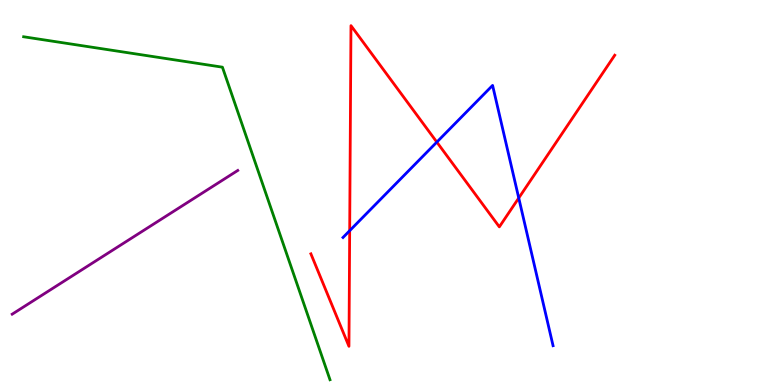[{'lines': ['blue', 'red'], 'intersections': [{'x': 4.51, 'y': 4.01}, {'x': 5.64, 'y': 6.31}, {'x': 6.69, 'y': 4.86}]}, {'lines': ['green', 'red'], 'intersections': []}, {'lines': ['purple', 'red'], 'intersections': []}, {'lines': ['blue', 'green'], 'intersections': []}, {'lines': ['blue', 'purple'], 'intersections': []}, {'lines': ['green', 'purple'], 'intersections': []}]